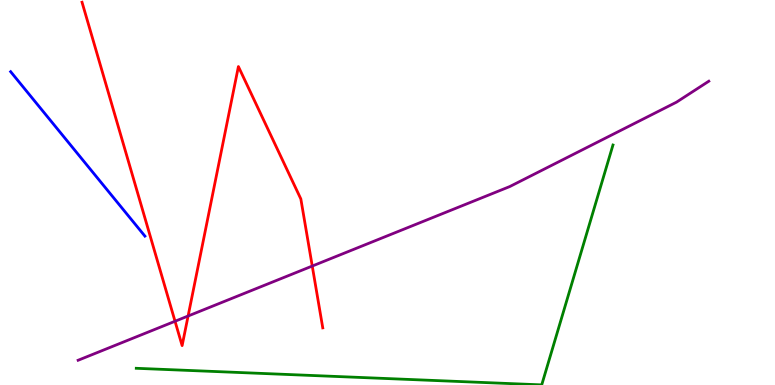[{'lines': ['blue', 'red'], 'intersections': []}, {'lines': ['green', 'red'], 'intersections': []}, {'lines': ['purple', 'red'], 'intersections': [{'x': 2.26, 'y': 1.66}, {'x': 2.43, 'y': 1.79}, {'x': 4.03, 'y': 3.09}]}, {'lines': ['blue', 'green'], 'intersections': []}, {'lines': ['blue', 'purple'], 'intersections': []}, {'lines': ['green', 'purple'], 'intersections': []}]